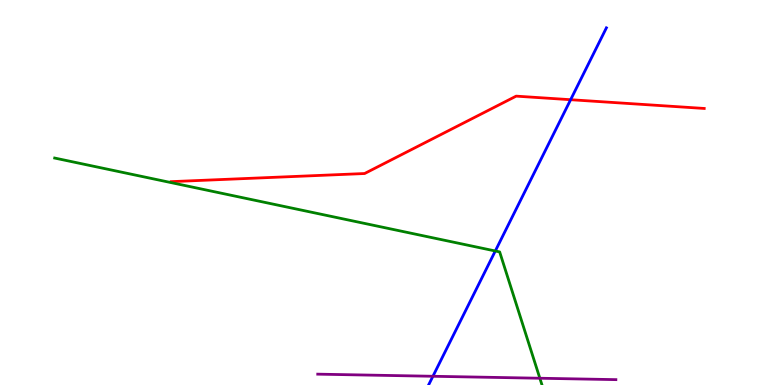[{'lines': ['blue', 'red'], 'intersections': [{'x': 7.36, 'y': 7.41}]}, {'lines': ['green', 'red'], 'intersections': []}, {'lines': ['purple', 'red'], 'intersections': []}, {'lines': ['blue', 'green'], 'intersections': [{'x': 6.39, 'y': 3.48}]}, {'lines': ['blue', 'purple'], 'intersections': [{'x': 5.59, 'y': 0.227}]}, {'lines': ['green', 'purple'], 'intersections': [{'x': 6.97, 'y': 0.176}]}]